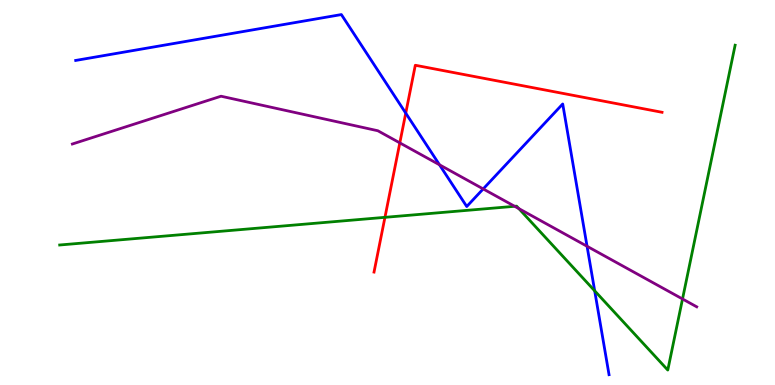[{'lines': ['blue', 'red'], 'intersections': [{'x': 5.24, 'y': 7.06}]}, {'lines': ['green', 'red'], 'intersections': [{'x': 4.97, 'y': 4.36}]}, {'lines': ['purple', 'red'], 'intersections': [{'x': 5.16, 'y': 6.29}]}, {'lines': ['blue', 'green'], 'intersections': [{'x': 7.67, 'y': 2.45}]}, {'lines': ['blue', 'purple'], 'intersections': [{'x': 5.67, 'y': 5.72}, {'x': 6.23, 'y': 5.09}, {'x': 7.58, 'y': 3.6}]}, {'lines': ['green', 'purple'], 'intersections': [{'x': 6.64, 'y': 4.64}, {'x': 6.69, 'y': 4.58}, {'x': 8.81, 'y': 2.23}]}]